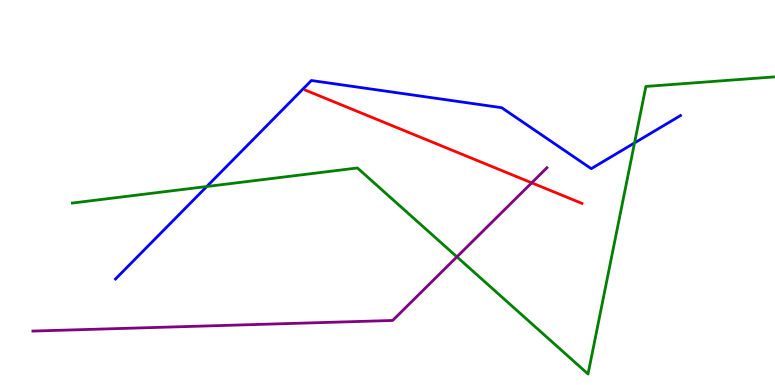[{'lines': ['blue', 'red'], 'intersections': []}, {'lines': ['green', 'red'], 'intersections': []}, {'lines': ['purple', 'red'], 'intersections': [{'x': 6.86, 'y': 5.25}]}, {'lines': ['blue', 'green'], 'intersections': [{'x': 2.67, 'y': 5.16}, {'x': 8.19, 'y': 6.29}]}, {'lines': ['blue', 'purple'], 'intersections': []}, {'lines': ['green', 'purple'], 'intersections': [{'x': 5.9, 'y': 3.33}]}]